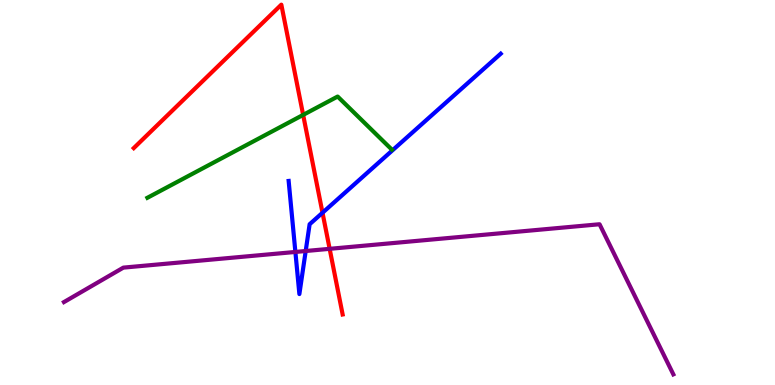[{'lines': ['blue', 'red'], 'intersections': [{'x': 4.16, 'y': 4.47}]}, {'lines': ['green', 'red'], 'intersections': [{'x': 3.91, 'y': 7.02}]}, {'lines': ['purple', 'red'], 'intersections': [{'x': 4.25, 'y': 3.54}]}, {'lines': ['blue', 'green'], 'intersections': []}, {'lines': ['blue', 'purple'], 'intersections': [{'x': 3.81, 'y': 3.46}, {'x': 3.94, 'y': 3.48}]}, {'lines': ['green', 'purple'], 'intersections': []}]